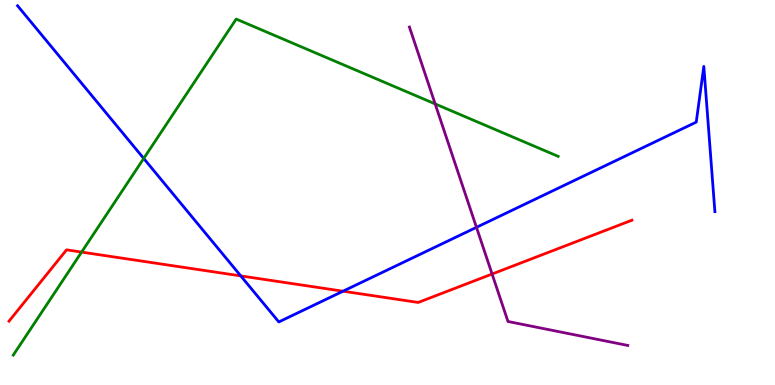[{'lines': ['blue', 'red'], 'intersections': [{'x': 3.11, 'y': 2.83}, {'x': 4.43, 'y': 2.44}]}, {'lines': ['green', 'red'], 'intersections': [{'x': 1.05, 'y': 3.45}]}, {'lines': ['purple', 'red'], 'intersections': [{'x': 6.35, 'y': 2.88}]}, {'lines': ['blue', 'green'], 'intersections': [{'x': 1.85, 'y': 5.88}]}, {'lines': ['blue', 'purple'], 'intersections': [{'x': 6.15, 'y': 4.1}]}, {'lines': ['green', 'purple'], 'intersections': [{'x': 5.61, 'y': 7.3}]}]